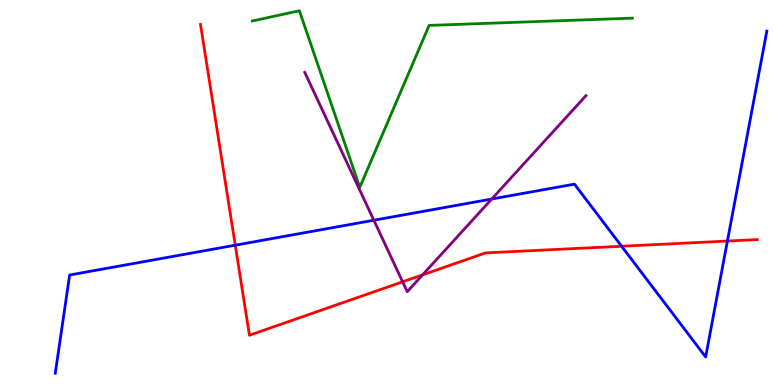[{'lines': ['blue', 'red'], 'intersections': [{'x': 3.04, 'y': 3.63}, {'x': 8.02, 'y': 3.6}, {'x': 9.39, 'y': 3.74}]}, {'lines': ['green', 'red'], 'intersections': []}, {'lines': ['purple', 'red'], 'intersections': [{'x': 5.2, 'y': 2.68}, {'x': 5.45, 'y': 2.86}]}, {'lines': ['blue', 'green'], 'intersections': []}, {'lines': ['blue', 'purple'], 'intersections': [{'x': 4.82, 'y': 4.28}, {'x': 6.34, 'y': 4.83}]}, {'lines': ['green', 'purple'], 'intersections': []}]